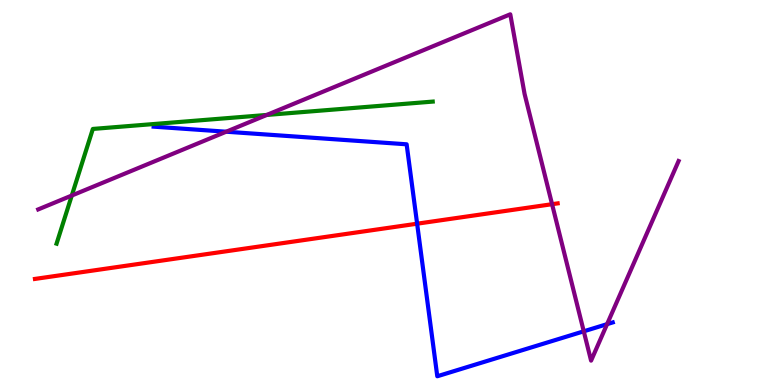[{'lines': ['blue', 'red'], 'intersections': [{'x': 5.38, 'y': 4.19}]}, {'lines': ['green', 'red'], 'intersections': []}, {'lines': ['purple', 'red'], 'intersections': [{'x': 7.12, 'y': 4.7}]}, {'lines': ['blue', 'green'], 'intersections': []}, {'lines': ['blue', 'purple'], 'intersections': [{'x': 2.92, 'y': 6.58}, {'x': 7.53, 'y': 1.39}, {'x': 7.83, 'y': 1.58}]}, {'lines': ['green', 'purple'], 'intersections': [{'x': 0.926, 'y': 4.92}, {'x': 3.44, 'y': 7.01}]}]